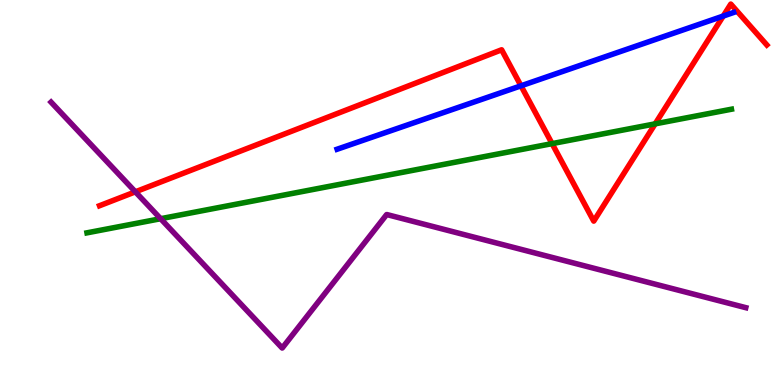[{'lines': ['blue', 'red'], 'intersections': [{'x': 6.72, 'y': 7.77}, {'x': 9.33, 'y': 9.58}]}, {'lines': ['green', 'red'], 'intersections': [{'x': 7.12, 'y': 6.27}, {'x': 8.45, 'y': 6.78}]}, {'lines': ['purple', 'red'], 'intersections': [{'x': 1.75, 'y': 5.02}]}, {'lines': ['blue', 'green'], 'intersections': []}, {'lines': ['blue', 'purple'], 'intersections': []}, {'lines': ['green', 'purple'], 'intersections': [{'x': 2.07, 'y': 4.32}]}]